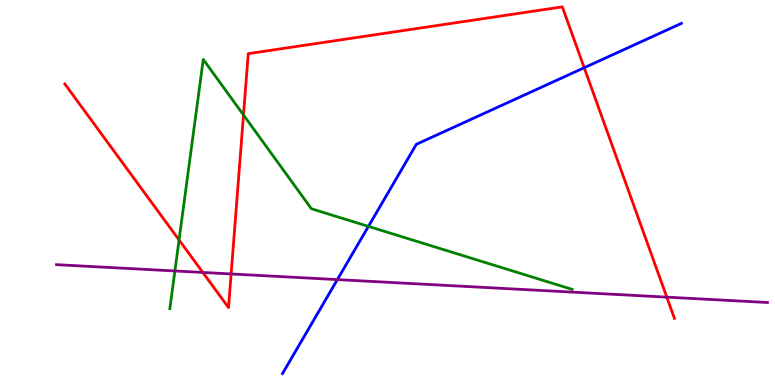[{'lines': ['blue', 'red'], 'intersections': [{'x': 7.54, 'y': 8.24}]}, {'lines': ['green', 'red'], 'intersections': [{'x': 2.31, 'y': 3.77}, {'x': 3.14, 'y': 7.01}]}, {'lines': ['purple', 'red'], 'intersections': [{'x': 2.62, 'y': 2.92}, {'x': 2.98, 'y': 2.88}, {'x': 8.6, 'y': 2.28}]}, {'lines': ['blue', 'green'], 'intersections': [{'x': 4.75, 'y': 4.12}]}, {'lines': ['blue', 'purple'], 'intersections': [{'x': 4.35, 'y': 2.74}]}, {'lines': ['green', 'purple'], 'intersections': [{'x': 2.26, 'y': 2.96}]}]